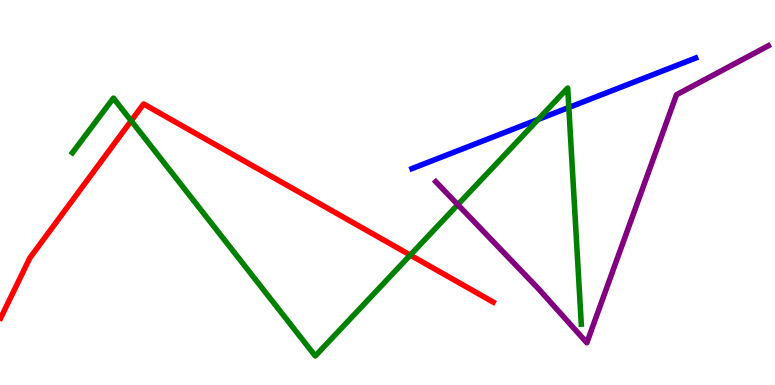[{'lines': ['blue', 'red'], 'intersections': []}, {'lines': ['green', 'red'], 'intersections': [{'x': 1.69, 'y': 6.86}, {'x': 5.29, 'y': 3.37}]}, {'lines': ['purple', 'red'], 'intersections': []}, {'lines': ['blue', 'green'], 'intersections': [{'x': 6.94, 'y': 6.9}, {'x': 7.34, 'y': 7.21}]}, {'lines': ['blue', 'purple'], 'intersections': []}, {'lines': ['green', 'purple'], 'intersections': [{'x': 5.91, 'y': 4.68}]}]